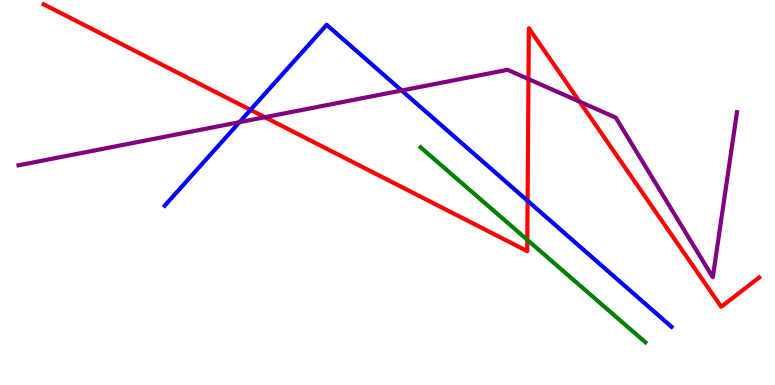[{'lines': ['blue', 'red'], 'intersections': [{'x': 3.23, 'y': 7.15}, {'x': 6.81, 'y': 4.78}]}, {'lines': ['green', 'red'], 'intersections': [{'x': 6.8, 'y': 3.77}]}, {'lines': ['purple', 'red'], 'intersections': [{'x': 3.42, 'y': 6.96}, {'x': 6.82, 'y': 7.95}, {'x': 7.48, 'y': 7.36}]}, {'lines': ['blue', 'green'], 'intersections': []}, {'lines': ['blue', 'purple'], 'intersections': [{'x': 3.09, 'y': 6.83}, {'x': 5.18, 'y': 7.65}]}, {'lines': ['green', 'purple'], 'intersections': []}]